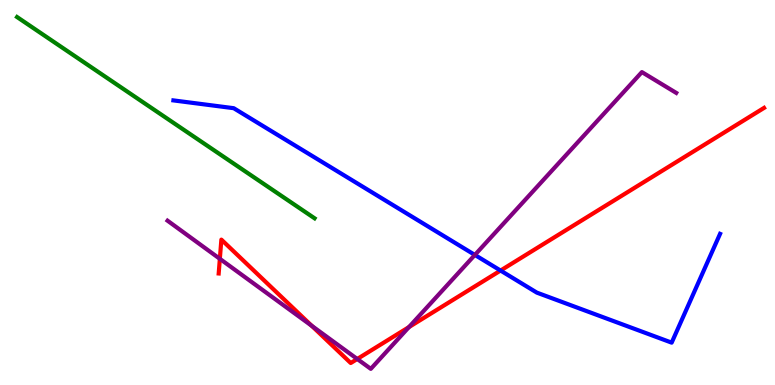[{'lines': ['blue', 'red'], 'intersections': [{'x': 6.46, 'y': 2.97}]}, {'lines': ['green', 'red'], 'intersections': []}, {'lines': ['purple', 'red'], 'intersections': [{'x': 2.84, 'y': 3.28}, {'x': 4.02, 'y': 1.54}, {'x': 4.61, 'y': 0.676}, {'x': 5.28, 'y': 1.5}]}, {'lines': ['blue', 'green'], 'intersections': []}, {'lines': ['blue', 'purple'], 'intersections': [{'x': 6.13, 'y': 3.38}]}, {'lines': ['green', 'purple'], 'intersections': []}]